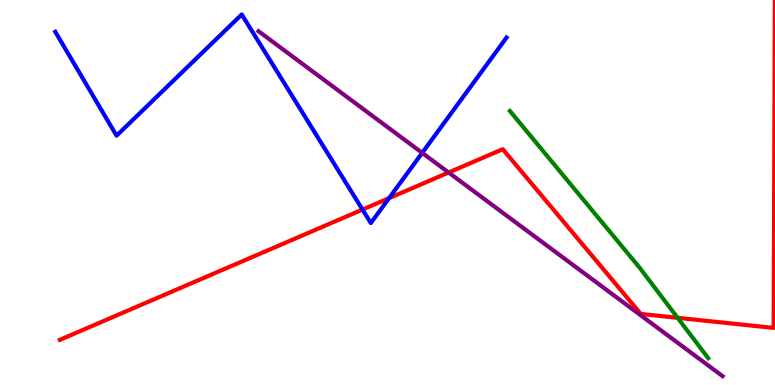[{'lines': ['blue', 'red'], 'intersections': [{'x': 4.68, 'y': 4.56}, {'x': 5.02, 'y': 4.85}]}, {'lines': ['green', 'red'], 'intersections': [{'x': 8.74, 'y': 1.75}]}, {'lines': ['purple', 'red'], 'intersections': [{'x': 5.79, 'y': 5.52}]}, {'lines': ['blue', 'green'], 'intersections': []}, {'lines': ['blue', 'purple'], 'intersections': [{'x': 5.45, 'y': 6.03}]}, {'lines': ['green', 'purple'], 'intersections': []}]